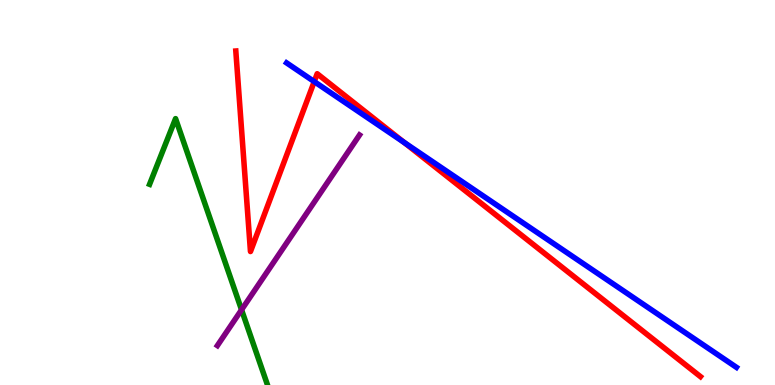[{'lines': ['blue', 'red'], 'intersections': [{'x': 4.05, 'y': 7.88}, {'x': 5.21, 'y': 6.3}]}, {'lines': ['green', 'red'], 'intersections': []}, {'lines': ['purple', 'red'], 'intersections': []}, {'lines': ['blue', 'green'], 'intersections': []}, {'lines': ['blue', 'purple'], 'intersections': []}, {'lines': ['green', 'purple'], 'intersections': [{'x': 3.12, 'y': 1.95}]}]